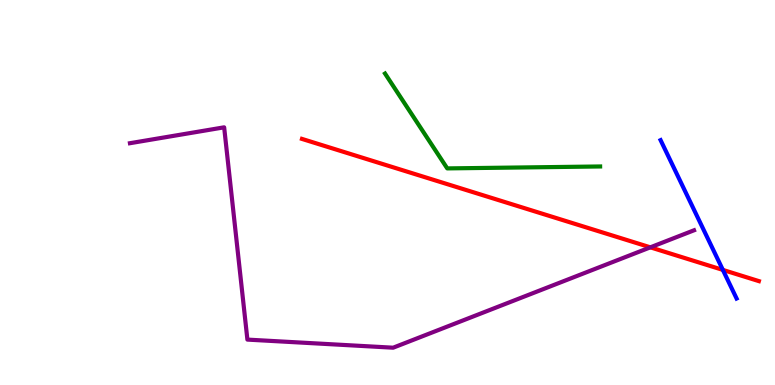[{'lines': ['blue', 'red'], 'intersections': [{'x': 9.33, 'y': 2.99}]}, {'lines': ['green', 'red'], 'intersections': []}, {'lines': ['purple', 'red'], 'intersections': [{'x': 8.39, 'y': 3.58}]}, {'lines': ['blue', 'green'], 'intersections': []}, {'lines': ['blue', 'purple'], 'intersections': []}, {'lines': ['green', 'purple'], 'intersections': []}]